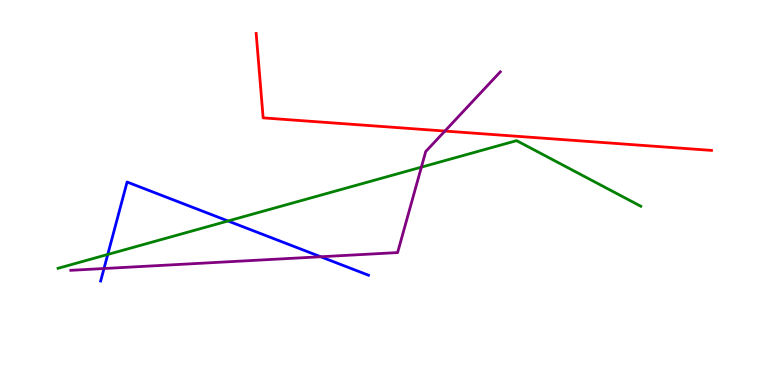[{'lines': ['blue', 'red'], 'intersections': []}, {'lines': ['green', 'red'], 'intersections': []}, {'lines': ['purple', 'red'], 'intersections': [{'x': 5.74, 'y': 6.6}]}, {'lines': ['blue', 'green'], 'intersections': [{'x': 1.39, 'y': 3.39}, {'x': 2.94, 'y': 4.26}]}, {'lines': ['blue', 'purple'], 'intersections': [{'x': 1.34, 'y': 3.03}, {'x': 4.14, 'y': 3.33}]}, {'lines': ['green', 'purple'], 'intersections': [{'x': 5.44, 'y': 5.66}]}]